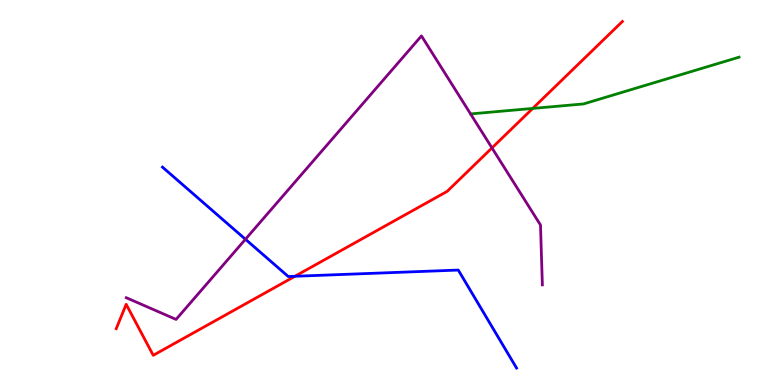[{'lines': ['blue', 'red'], 'intersections': [{'x': 3.81, 'y': 2.82}]}, {'lines': ['green', 'red'], 'intersections': [{'x': 6.87, 'y': 7.18}]}, {'lines': ['purple', 'red'], 'intersections': [{'x': 6.35, 'y': 6.16}]}, {'lines': ['blue', 'green'], 'intersections': []}, {'lines': ['blue', 'purple'], 'intersections': [{'x': 3.17, 'y': 3.79}]}, {'lines': ['green', 'purple'], 'intersections': []}]